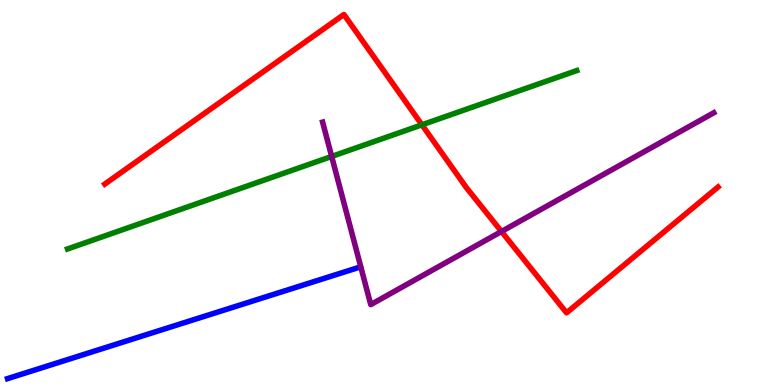[{'lines': ['blue', 'red'], 'intersections': []}, {'lines': ['green', 'red'], 'intersections': [{'x': 5.44, 'y': 6.76}]}, {'lines': ['purple', 'red'], 'intersections': [{'x': 6.47, 'y': 3.99}]}, {'lines': ['blue', 'green'], 'intersections': []}, {'lines': ['blue', 'purple'], 'intersections': []}, {'lines': ['green', 'purple'], 'intersections': [{'x': 4.28, 'y': 5.94}]}]